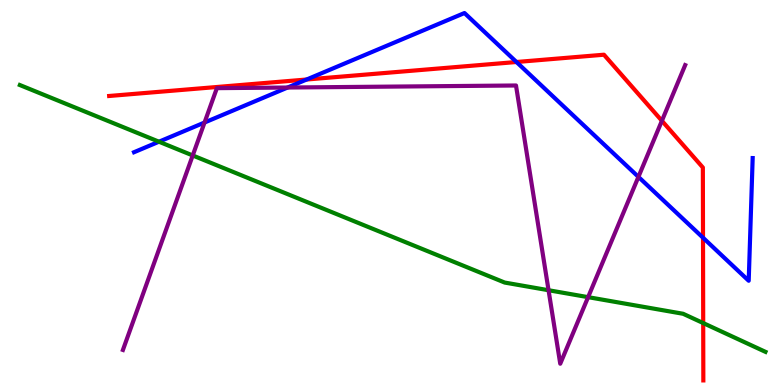[{'lines': ['blue', 'red'], 'intersections': [{'x': 3.96, 'y': 7.93}, {'x': 6.66, 'y': 8.39}, {'x': 9.07, 'y': 3.83}]}, {'lines': ['green', 'red'], 'intersections': [{'x': 9.07, 'y': 1.61}]}, {'lines': ['purple', 'red'], 'intersections': [{'x': 8.54, 'y': 6.86}]}, {'lines': ['blue', 'green'], 'intersections': [{'x': 2.05, 'y': 6.32}]}, {'lines': ['blue', 'purple'], 'intersections': [{'x': 2.64, 'y': 6.82}, {'x': 3.71, 'y': 7.73}, {'x': 8.24, 'y': 5.41}]}, {'lines': ['green', 'purple'], 'intersections': [{'x': 2.49, 'y': 5.96}, {'x': 7.08, 'y': 2.46}, {'x': 7.59, 'y': 2.28}]}]